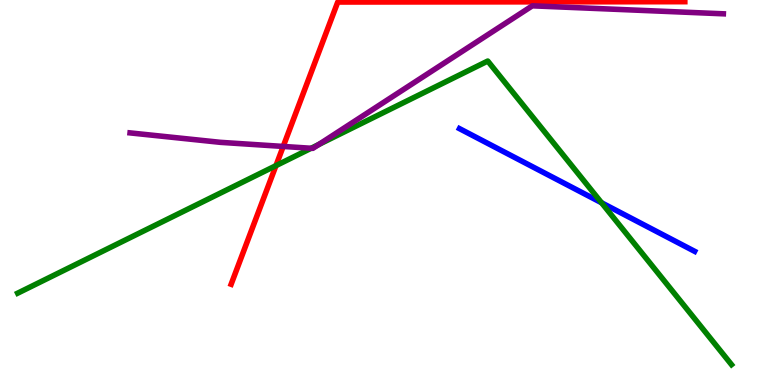[{'lines': ['blue', 'red'], 'intersections': []}, {'lines': ['green', 'red'], 'intersections': [{'x': 3.56, 'y': 5.7}]}, {'lines': ['purple', 'red'], 'intersections': [{'x': 3.65, 'y': 6.2}]}, {'lines': ['blue', 'green'], 'intersections': [{'x': 7.76, 'y': 4.73}]}, {'lines': ['blue', 'purple'], 'intersections': []}, {'lines': ['green', 'purple'], 'intersections': [{'x': 4.01, 'y': 6.15}, {'x': 4.11, 'y': 6.25}]}]